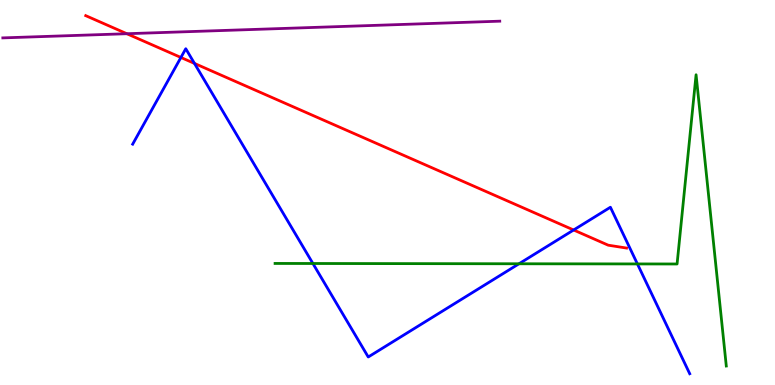[{'lines': ['blue', 'red'], 'intersections': [{'x': 2.33, 'y': 8.51}, {'x': 2.51, 'y': 8.35}, {'x': 7.4, 'y': 4.03}]}, {'lines': ['green', 'red'], 'intersections': []}, {'lines': ['purple', 'red'], 'intersections': [{'x': 1.64, 'y': 9.12}]}, {'lines': ['blue', 'green'], 'intersections': [{'x': 4.04, 'y': 3.16}, {'x': 6.7, 'y': 3.15}, {'x': 8.22, 'y': 3.14}]}, {'lines': ['blue', 'purple'], 'intersections': []}, {'lines': ['green', 'purple'], 'intersections': []}]